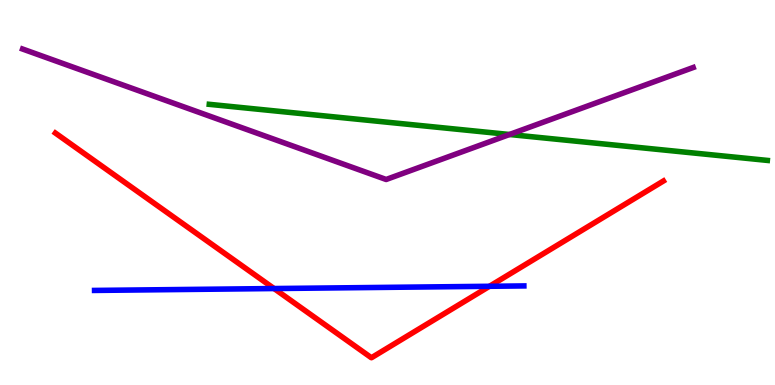[{'lines': ['blue', 'red'], 'intersections': [{'x': 3.54, 'y': 2.51}, {'x': 6.32, 'y': 2.56}]}, {'lines': ['green', 'red'], 'intersections': []}, {'lines': ['purple', 'red'], 'intersections': []}, {'lines': ['blue', 'green'], 'intersections': []}, {'lines': ['blue', 'purple'], 'intersections': []}, {'lines': ['green', 'purple'], 'intersections': [{'x': 6.57, 'y': 6.51}]}]